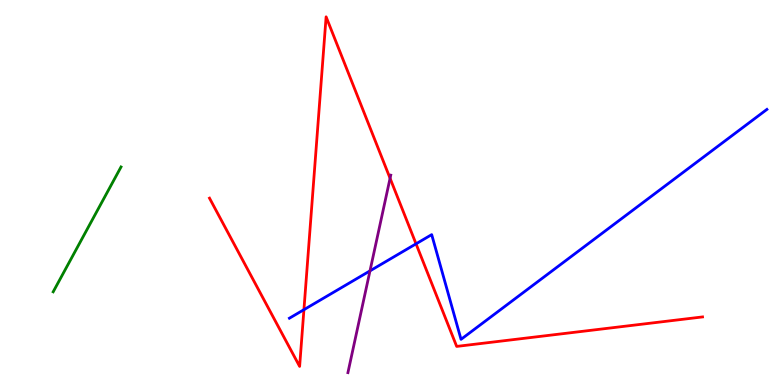[{'lines': ['blue', 'red'], 'intersections': [{'x': 3.92, 'y': 1.96}, {'x': 5.37, 'y': 3.67}]}, {'lines': ['green', 'red'], 'intersections': []}, {'lines': ['purple', 'red'], 'intersections': [{'x': 5.03, 'y': 5.37}]}, {'lines': ['blue', 'green'], 'intersections': []}, {'lines': ['blue', 'purple'], 'intersections': [{'x': 4.77, 'y': 2.96}]}, {'lines': ['green', 'purple'], 'intersections': []}]